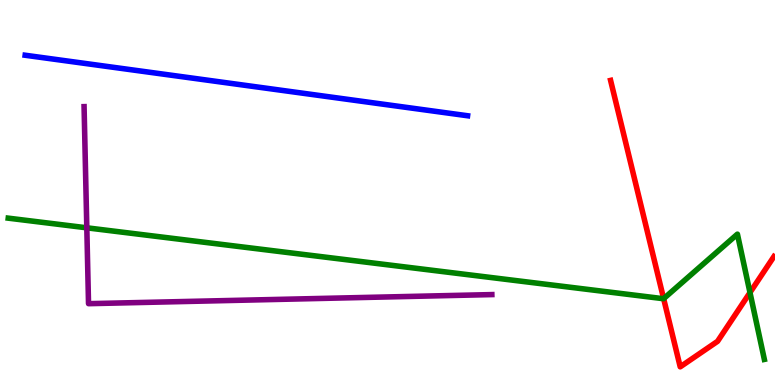[{'lines': ['blue', 'red'], 'intersections': []}, {'lines': ['green', 'red'], 'intersections': [{'x': 8.56, 'y': 2.24}, {'x': 9.68, 'y': 2.4}]}, {'lines': ['purple', 'red'], 'intersections': []}, {'lines': ['blue', 'green'], 'intersections': []}, {'lines': ['blue', 'purple'], 'intersections': []}, {'lines': ['green', 'purple'], 'intersections': [{'x': 1.12, 'y': 4.08}]}]